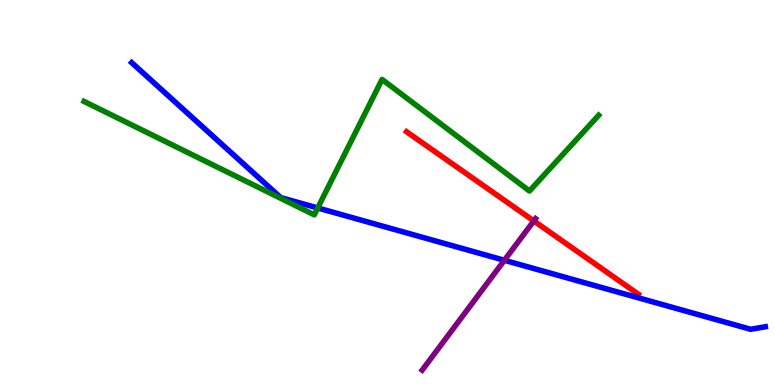[{'lines': ['blue', 'red'], 'intersections': []}, {'lines': ['green', 'red'], 'intersections': []}, {'lines': ['purple', 'red'], 'intersections': [{'x': 6.89, 'y': 4.26}]}, {'lines': ['blue', 'green'], 'intersections': [{'x': 4.1, 'y': 4.6}]}, {'lines': ['blue', 'purple'], 'intersections': [{'x': 6.51, 'y': 3.24}]}, {'lines': ['green', 'purple'], 'intersections': []}]